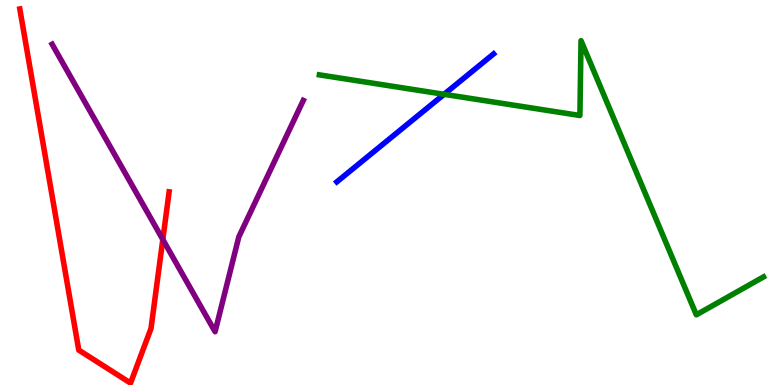[{'lines': ['blue', 'red'], 'intersections': []}, {'lines': ['green', 'red'], 'intersections': []}, {'lines': ['purple', 'red'], 'intersections': [{'x': 2.1, 'y': 3.78}]}, {'lines': ['blue', 'green'], 'intersections': [{'x': 5.73, 'y': 7.55}]}, {'lines': ['blue', 'purple'], 'intersections': []}, {'lines': ['green', 'purple'], 'intersections': []}]